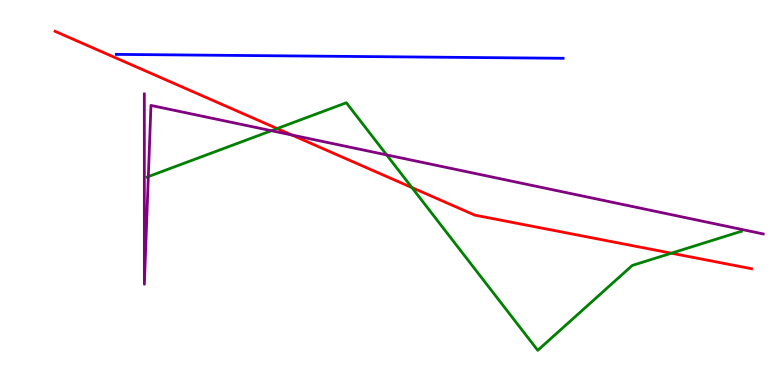[{'lines': ['blue', 'red'], 'intersections': []}, {'lines': ['green', 'red'], 'intersections': [{'x': 3.58, 'y': 6.66}, {'x': 5.32, 'y': 5.13}, {'x': 8.66, 'y': 3.42}]}, {'lines': ['purple', 'red'], 'intersections': [{'x': 3.77, 'y': 6.49}]}, {'lines': ['blue', 'green'], 'intersections': []}, {'lines': ['blue', 'purple'], 'intersections': []}, {'lines': ['green', 'purple'], 'intersections': [{'x': 1.91, 'y': 5.41}, {'x': 3.5, 'y': 6.61}, {'x': 4.99, 'y': 5.98}]}]